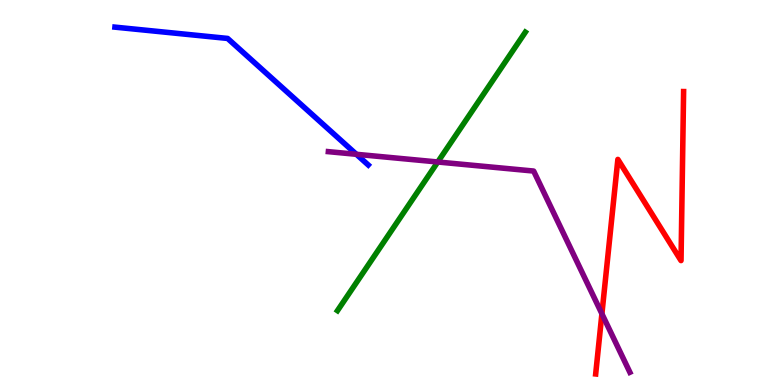[{'lines': ['blue', 'red'], 'intersections': []}, {'lines': ['green', 'red'], 'intersections': []}, {'lines': ['purple', 'red'], 'intersections': [{'x': 7.77, 'y': 1.85}]}, {'lines': ['blue', 'green'], 'intersections': []}, {'lines': ['blue', 'purple'], 'intersections': [{'x': 4.6, 'y': 5.99}]}, {'lines': ['green', 'purple'], 'intersections': [{'x': 5.65, 'y': 5.79}]}]